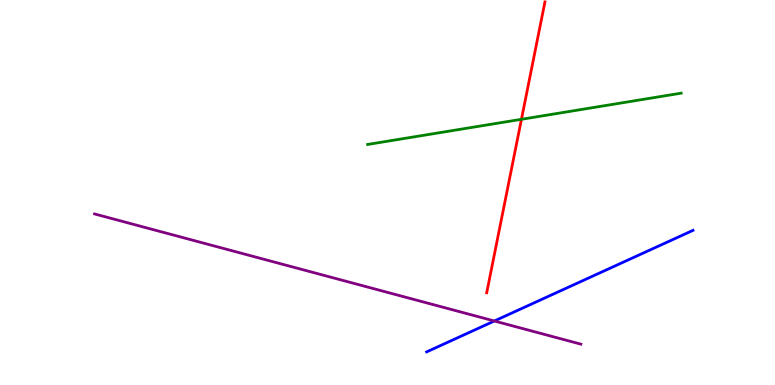[{'lines': ['blue', 'red'], 'intersections': []}, {'lines': ['green', 'red'], 'intersections': [{'x': 6.73, 'y': 6.9}]}, {'lines': ['purple', 'red'], 'intersections': []}, {'lines': ['blue', 'green'], 'intersections': []}, {'lines': ['blue', 'purple'], 'intersections': [{'x': 6.38, 'y': 1.66}]}, {'lines': ['green', 'purple'], 'intersections': []}]